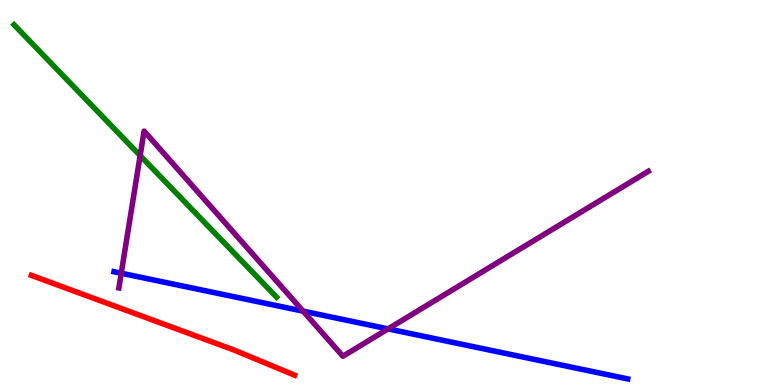[{'lines': ['blue', 'red'], 'intersections': []}, {'lines': ['green', 'red'], 'intersections': []}, {'lines': ['purple', 'red'], 'intersections': []}, {'lines': ['blue', 'green'], 'intersections': []}, {'lines': ['blue', 'purple'], 'intersections': [{'x': 1.56, 'y': 2.9}, {'x': 3.91, 'y': 1.92}, {'x': 5.01, 'y': 1.46}]}, {'lines': ['green', 'purple'], 'intersections': [{'x': 1.81, 'y': 5.96}]}]